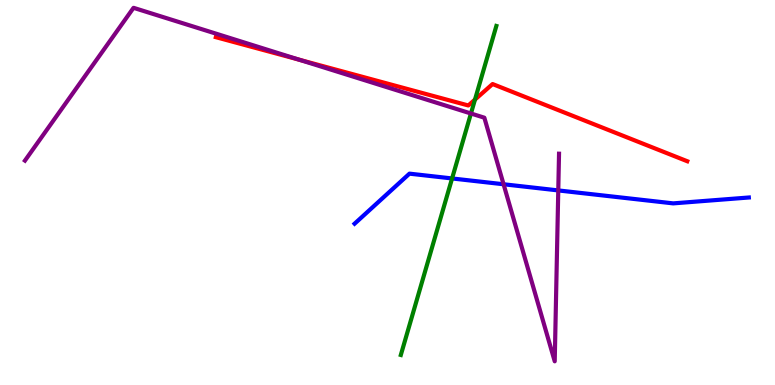[{'lines': ['blue', 'red'], 'intersections': []}, {'lines': ['green', 'red'], 'intersections': [{'x': 6.13, 'y': 7.41}]}, {'lines': ['purple', 'red'], 'intersections': [{'x': 3.86, 'y': 8.45}]}, {'lines': ['blue', 'green'], 'intersections': [{'x': 5.83, 'y': 5.36}]}, {'lines': ['blue', 'purple'], 'intersections': [{'x': 6.5, 'y': 5.21}, {'x': 7.2, 'y': 5.05}]}, {'lines': ['green', 'purple'], 'intersections': [{'x': 6.08, 'y': 7.05}]}]